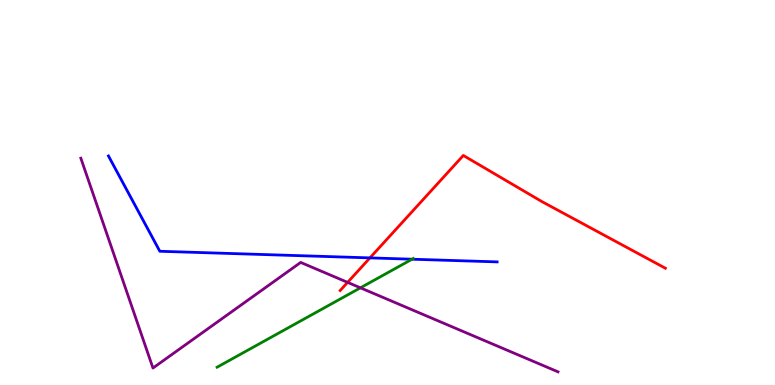[{'lines': ['blue', 'red'], 'intersections': [{'x': 4.77, 'y': 3.3}]}, {'lines': ['green', 'red'], 'intersections': []}, {'lines': ['purple', 'red'], 'intersections': [{'x': 4.49, 'y': 2.67}]}, {'lines': ['blue', 'green'], 'intersections': [{'x': 5.32, 'y': 3.27}]}, {'lines': ['blue', 'purple'], 'intersections': []}, {'lines': ['green', 'purple'], 'intersections': [{'x': 4.65, 'y': 2.52}]}]